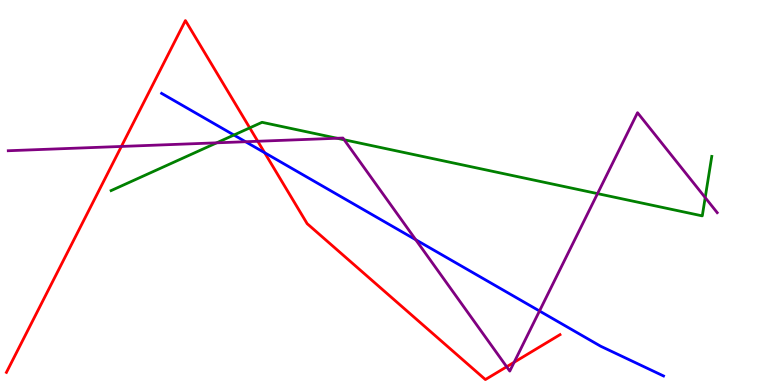[{'lines': ['blue', 'red'], 'intersections': [{'x': 3.41, 'y': 6.03}]}, {'lines': ['green', 'red'], 'intersections': [{'x': 3.22, 'y': 6.68}]}, {'lines': ['purple', 'red'], 'intersections': [{'x': 1.57, 'y': 6.2}, {'x': 3.33, 'y': 6.33}, {'x': 6.54, 'y': 0.474}, {'x': 6.63, 'y': 0.591}]}, {'lines': ['blue', 'green'], 'intersections': [{'x': 3.02, 'y': 6.49}]}, {'lines': ['blue', 'purple'], 'intersections': [{'x': 3.17, 'y': 6.32}, {'x': 5.36, 'y': 3.77}, {'x': 6.96, 'y': 1.92}]}, {'lines': ['green', 'purple'], 'intersections': [{'x': 2.8, 'y': 6.29}, {'x': 4.35, 'y': 6.41}, {'x': 4.44, 'y': 6.37}, {'x': 7.71, 'y': 4.97}, {'x': 9.1, 'y': 4.87}]}]